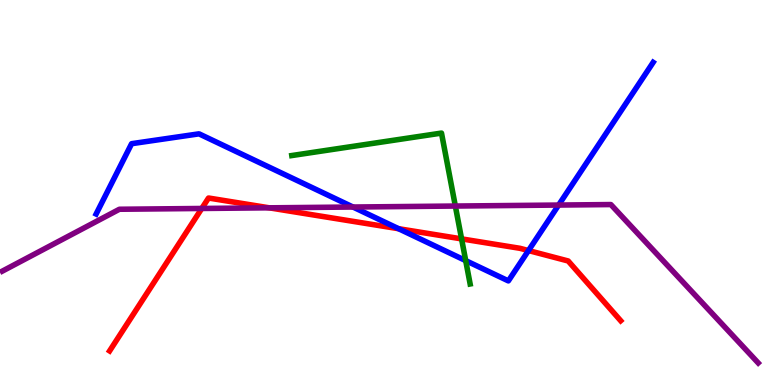[{'lines': ['blue', 'red'], 'intersections': [{'x': 5.14, 'y': 4.06}, {'x': 6.82, 'y': 3.49}]}, {'lines': ['green', 'red'], 'intersections': [{'x': 5.96, 'y': 3.8}]}, {'lines': ['purple', 'red'], 'intersections': [{'x': 2.6, 'y': 4.59}, {'x': 3.47, 'y': 4.6}]}, {'lines': ['blue', 'green'], 'intersections': [{'x': 6.01, 'y': 3.23}]}, {'lines': ['blue', 'purple'], 'intersections': [{'x': 4.55, 'y': 4.62}, {'x': 7.21, 'y': 4.67}]}, {'lines': ['green', 'purple'], 'intersections': [{'x': 5.88, 'y': 4.65}]}]